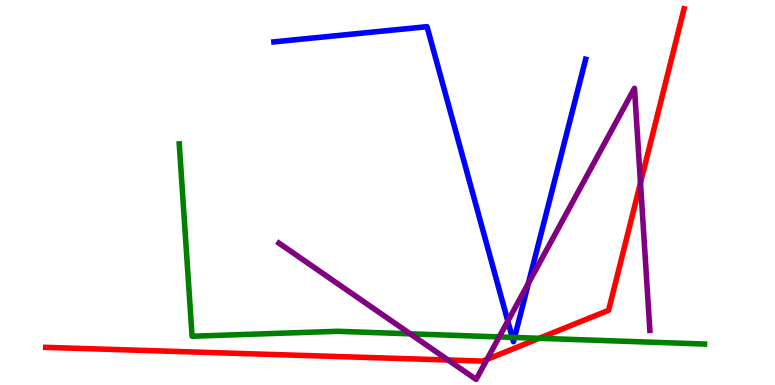[{'lines': ['blue', 'red'], 'intersections': []}, {'lines': ['green', 'red'], 'intersections': [{'x': 6.96, 'y': 1.21}]}, {'lines': ['purple', 'red'], 'intersections': [{'x': 5.78, 'y': 0.649}, {'x': 6.28, 'y': 0.666}, {'x': 8.26, 'y': 5.25}]}, {'lines': ['blue', 'green'], 'intersections': [{'x': 6.61, 'y': 1.24}, {'x': 6.64, 'y': 1.24}]}, {'lines': ['blue', 'purple'], 'intersections': [{'x': 6.55, 'y': 1.66}, {'x': 6.82, 'y': 2.64}]}, {'lines': ['green', 'purple'], 'intersections': [{'x': 5.29, 'y': 1.33}, {'x': 6.44, 'y': 1.25}]}]